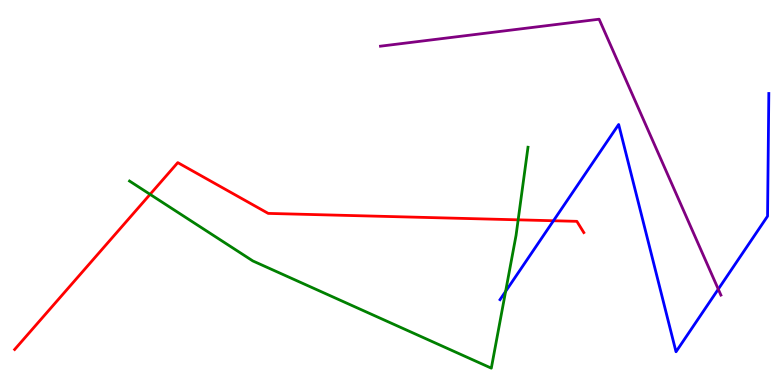[{'lines': ['blue', 'red'], 'intersections': [{'x': 7.14, 'y': 4.27}]}, {'lines': ['green', 'red'], 'intersections': [{'x': 1.94, 'y': 4.95}, {'x': 6.69, 'y': 4.29}]}, {'lines': ['purple', 'red'], 'intersections': []}, {'lines': ['blue', 'green'], 'intersections': [{'x': 6.52, 'y': 2.43}]}, {'lines': ['blue', 'purple'], 'intersections': [{'x': 9.27, 'y': 2.49}]}, {'lines': ['green', 'purple'], 'intersections': []}]